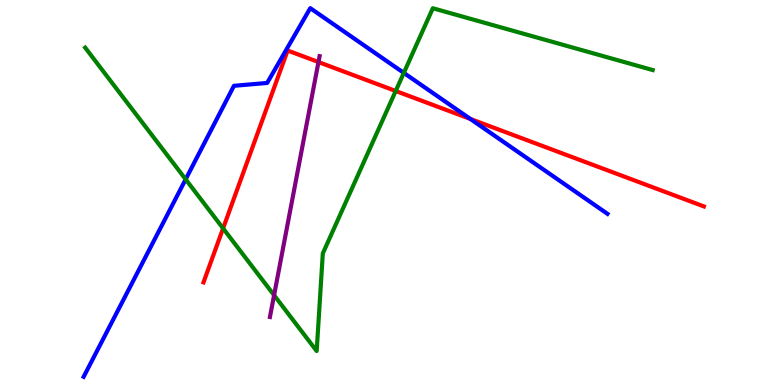[{'lines': ['blue', 'red'], 'intersections': [{'x': 6.07, 'y': 6.91}]}, {'lines': ['green', 'red'], 'intersections': [{'x': 2.88, 'y': 4.07}, {'x': 5.11, 'y': 7.64}]}, {'lines': ['purple', 'red'], 'intersections': [{'x': 4.11, 'y': 8.39}]}, {'lines': ['blue', 'green'], 'intersections': [{'x': 2.4, 'y': 5.34}, {'x': 5.21, 'y': 8.11}]}, {'lines': ['blue', 'purple'], 'intersections': []}, {'lines': ['green', 'purple'], 'intersections': [{'x': 3.54, 'y': 2.33}]}]